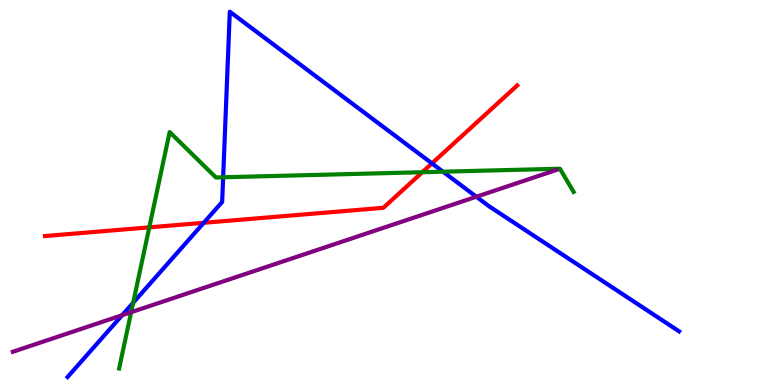[{'lines': ['blue', 'red'], 'intersections': [{'x': 2.63, 'y': 4.21}, {'x': 5.57, 'y': 5.76}]}, {'lines': ['green', 'red'], 'intersections': [{'x': 1.93, 'y': 4.09}, {'x': 5.45, 'y': 5.53}]}, {'lines': ['purple', 'red'], 'intersections': []}, {'lines': ['blue', 'green'], 'intersections': [{'x': 1.72, 'y': 2.14}, {'x': 2.88, 'y': 5.4}, {'x': 5.72, 'y': 5.54}]}, {'lines': ['blue', 'purple'], 'intersections': [{'x': 1.58, 'y': 1.81}, {'x': 6.15, 'y': 4.89}]}, {'lines': ['green', 'purple'], 'intersections': [{'x': 1.69, 'y': 1.89}]}]